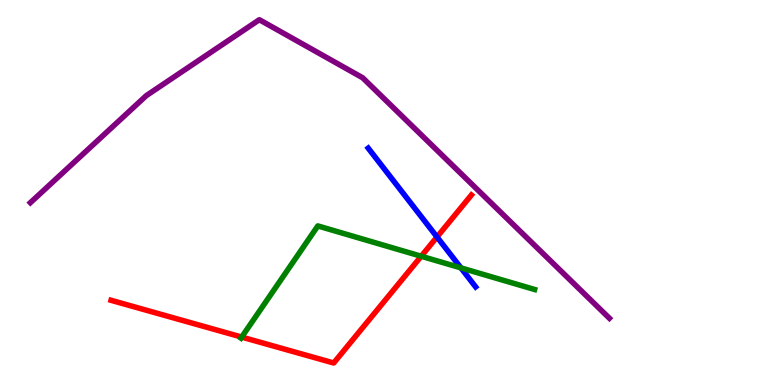[{'lines': ['blue', 'red'], 'intersections': [{'x': 5.64, 'y': 3.84}]}, {'lines': ['green', 'red'], 'intersections': [{'x': 3.12, 'y': 1.24}, {'x': 5.44, 'y': 3.34}]}, {'lines': ['purple', 'red'], 'intersections': []}, {'lines': ['blue', 'green'], 'intersections': [{'x': 5.95, 'y': 3.04}]}, {'lines': ['blue', 'purple'], 'intersections': []}, {'lines': ['green', 'purple'], 'intersections': []}]